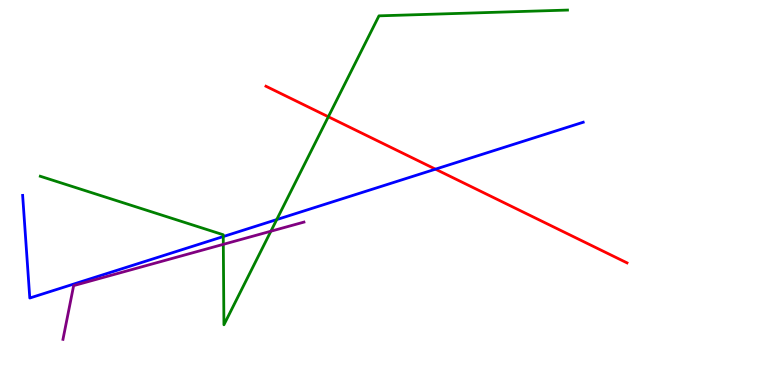[{'lines': ['blue', 'red'], 'intersections': [{'x': 5.62, 'y': 5.61}]}, {'lines': ['green', 'red'], 'intersections': [{'x': 4.24, 'y': 6.97}]}, {'lines': ['purple', 'red'], 'intersections': []}, {'lines': ['blue', 'green'], 'intersections': [{'x': 2.88, 'y': 3.86}, {'x': 3.57, 'y': 4.3}]}, {'lines': ['blue', 'purple'], 'intersections': []}, {'lines': ['green', 'purple'], 'intersections': [{'x': 2.88, 'y': 3.65}, {'x': 3.5, 'y': 3.99}]}]